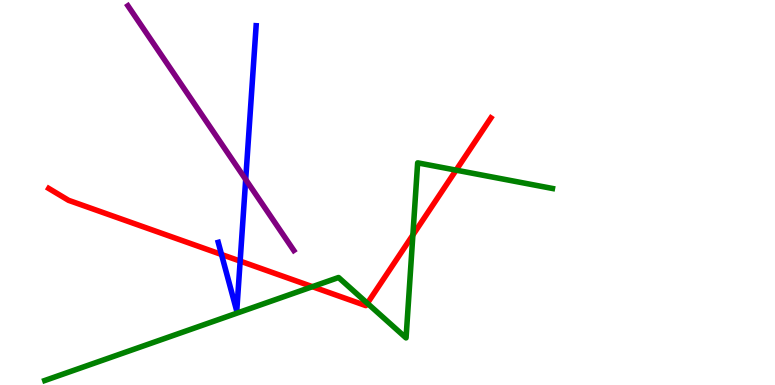[{'lines': ['blue', 'red'], 'intersections': [{'x': 2.86, 'y': 3.39}, {'x': 3.1, 'y': 3.22}]}, {'lines': ['green', 'red'], 'intersections': [{'x': 4.03, 'y': 2.55}, {'x': 4.74, 'y': 2.12}, {'x': 5.33, 'y': 3.9}, {'x': 5.89, 'y': 5.58}]}, {'lines': ['purple', 'red'], 'intersections': []}, {'lines': ['blue', 'green'], 'intersections': []}, {'lines': ['blue', 'purple'], 'intersections': [{'x': 3.17, 'y': 5.34}]}, {'lines': ['green', 'purple'], 'intersections': []}]